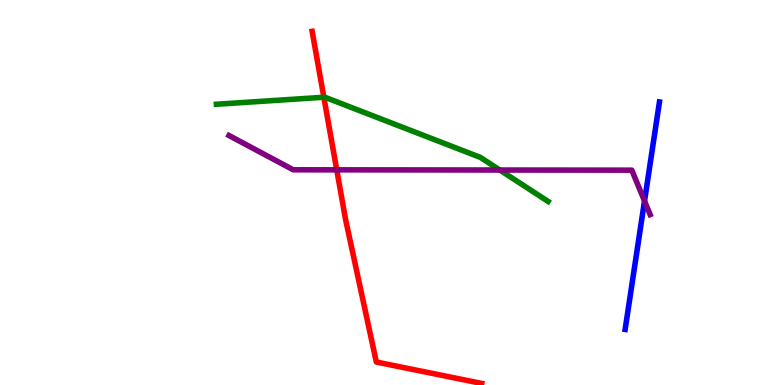[{'lines': ['blue', 'red'], 'intersections': []}, {'lines': ['green', 'red'], 'intersections': [{'x': 4.18, 'y': 7.47}]}, {'lines': ['purple', 'red'], 'intersections': [{'x': 4.35, 'y': 5.59}]}, {'lines': ['blue', 'green'], 'intersections': []}, {'lines': ['blue', 'purple'], 'intersections': [{'x': 8.32, 'y': 4.78}]}, {'lines': ['green', 'purple'], 'intersections': [{'x': 6.45, 'y': 5.58}]}]